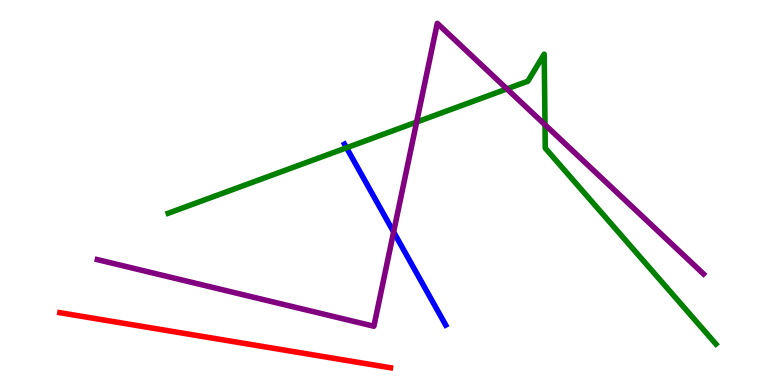[{'lines': ['blue', 'red'], 'intersections': []}, {'lines': ['green', 'red'], 'intersections': []}, {'lines': ['purple', 'red'], 'intersections': []}, {'lines': ['blue', 'green'], 'intersections': [{'x': 4.47, 'y': 6.16}]}, {'lines': ['blue', 'purple'], 'intersections': [{'x': 5.08, 'y': 3.98}]}, {'lines': ['green', 'purple'], 'intersections': [{'x': 5.38, 'y': 6.83}, {'x': 6.54, 'y': 7.69}, {'x': 7.03, 'y': 6.76}]}]